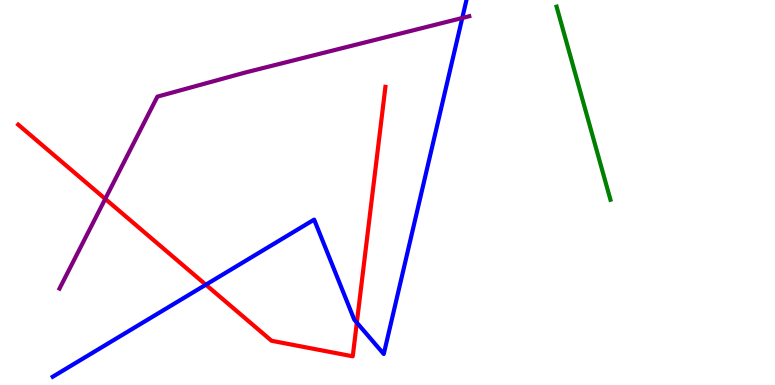[{'lines': ['blue', 'red'], 'intersections': [{'x': 2.66, 'y': 2.6}, {'x': 4.6, 'y': 1.62}]}, {'lines': ['green', 'red'], 'intersections': []}, {'lines': ['purple', 'red'], 'intersections': [{'x': 1.36, 'y': 4.83}]}, {'lines': ['blue', 'green'], 'intersections': []}, {'lines': ['blue', 'purple'], 'intersections': [{'x': 5.96, 'y': 9.53}]}, {'lines': ['green', 'purple'], 'intersections': []}]